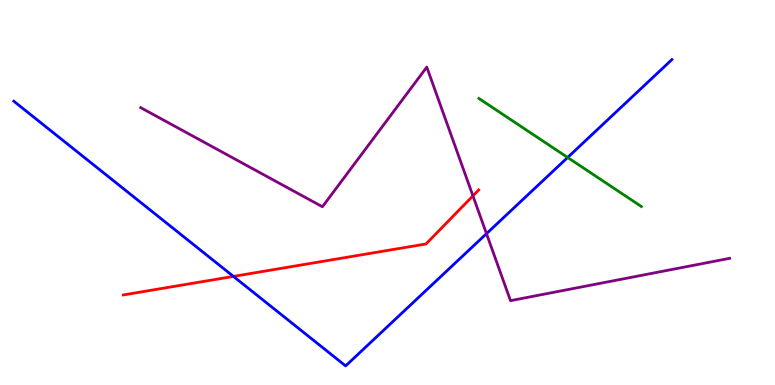[{'lines': ['blue', 'red'], 'intersections': [{'x': 3.01, 'y': 2.82}]}, {'lines': ['green', 'red'], 'intersections': []}, {'lines': ['purple', 'red'], 'intersections': [{'x': 6.1, 'y': 4.91}]}, {'lines': ['blue', 'green'], 'intersections': [{'x': 7.32, 'y': 5.91}]}, {'lines': ['blue', 'purple'], 'intersections': [{'x': 6.28, 'y': 3.93}]}, {'lines': ['green', 'purple'], 'intersections': []}]